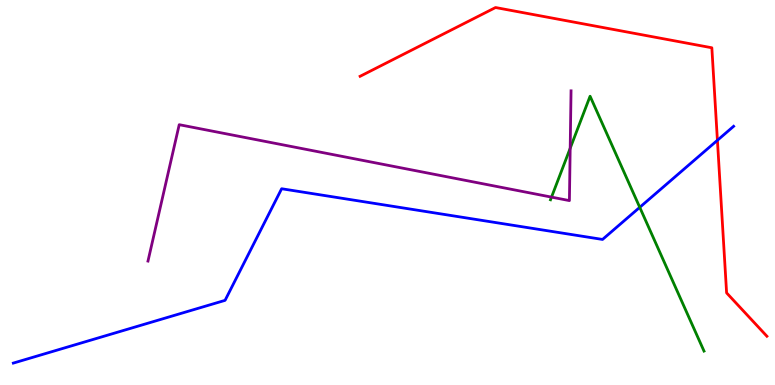[{'lines': ['blue', 'red'], 'intersections': [{'x': 9.26, 'y': 6.36}]}, {'lines': ['green', 'red'], 'intersections': []}, {'lines': ['purple', 'red'], 'intersections': []}, {'lines': ['blue', 'green'], 'intersections': [{'x': 8.25, 'y': 4.62}]}, {'lines': ['blue', 'purple'], 'intersections': []}, {'lines': ['green', 'purple'], 'intersections': [{'x': 7.12, 'y': 4.88}, {'x': 7.36, 'y': 6.15}]}]